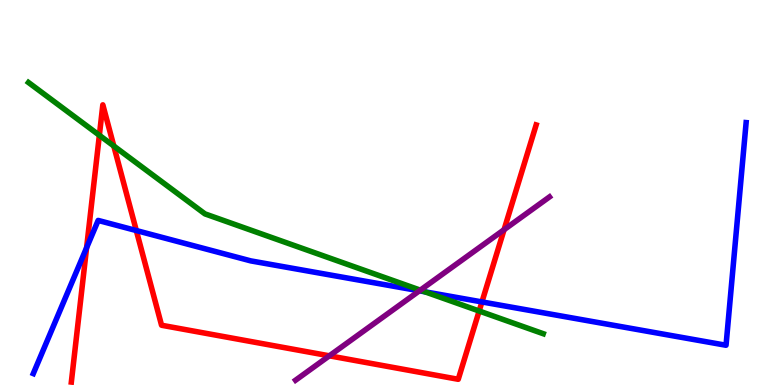[{'lines': ['blue', 'red'], 'intersections': [{'x': 1.12, 'y': 3.57}, {'x': 1.76, 'y': 4.01}, {'x': 6.22, 'y': 2.16}]}, {'lines': ['green', 'red'], 'intersections': [{'x': 1.28, 'y': 6.49}, {'x': 1.47, 'y': 6.21}, {'x': 6.18, 'y': 1.92}]}, {'lines': ['purple', 'red'], 'intersections': [{'x': 4.25, 'y': 0.758}, {'x': 6.5, 'y': 4.03}]}, {'lines': ['blue', 'green'], 'intersections': [{'x': 5.48, 'y': 2.42}]}, {'lines': ['blue', 'purple'], 'intersections': [{'x': 5.41, 'y': 2.45}]}, {'lines': ['green', 'purple'], 'intersections': [{'x': 5.42, 'y': 2.46}]}]